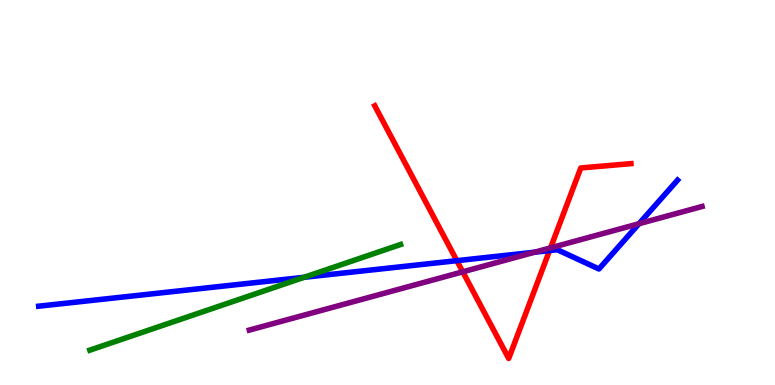[{'lines': ['blue', 'red'], 'intersections': [{'x': 5.89, 'y': 3.23}, {'x': 7.09, 'y': 3.49}]}, {'lines': ['green', 'red'], 'intersections': []}, {'lines': ['purple', 'red'], 'intersections': [{'x': 5.97, 'y': 2.94}, {'x': 7.1, 'y': 3.56}]}, {'lines': ['blue', 'green'], 'intersections': [{'x': 3.92, 'y': 2.8}]}, {'lines': ['blue', 'purple'], 'intersections': [{'x': 6.9, 'y': 3.45}, {'x': 8.25, 'y': 4.19}]}, {'lines': ['green', 'purple'], 'intersections': []}]